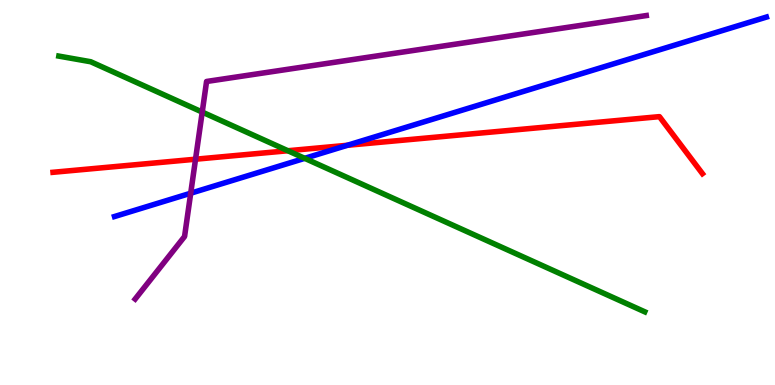[{'lines': ['blue', 'red'], 'intersections': [{'x': 4.48, 'y': 6.23}]}, {'lines': ['green', 'red'], 'intersections': [{'x': 3.71, 'y': 6.08}]}, {'lines': ['purple', 'red'], 'intersections': [{'x': 2.52, 'y': 5.86}]}, {'lines': ['blue', 'green'], 'intersections': [{'x': 3.93, 'y': 5.89}]}, {'lines': ['blue', 'purple'], 'intersections': [{'x': 2.46, 'y': 4.98}]}, {'lines': ['green', 'purple'], 'intersections': [{'x': 2.61, 'y': 7.09}]}]